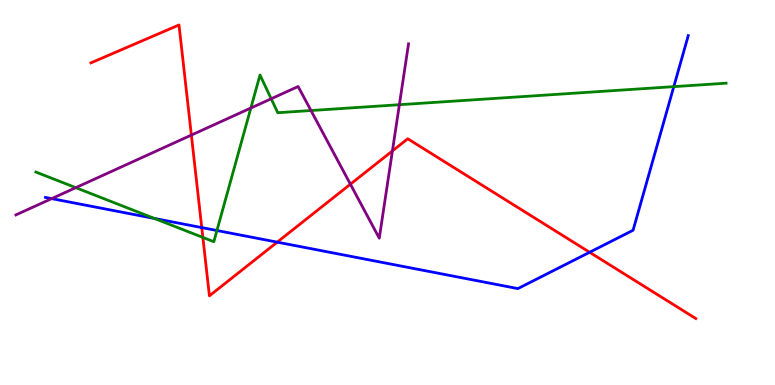[{'lines': ['blue', 'red'], 'intersections': [{'x': 2.6, 'y': 4.09}, {'x': 3.58, 'y': 3.71}, {'x': 7.61, 'y': 3.45}]}, {'lines': ['green', 'red'], 'intersections': [{'x': 2.62, 'y': 3.83}]}, {'lines': ['purple', 'red'], 'intersections': [{'x': 2.47, 'y': 6.49}, {'x': 4.52, 'y': 5.22}, {'x': 5.06, 'y': 6.08}]}, {'lines': ['blue', 'green'], 'intersections': [{'x': 1.99, 'y': 4.33}, {'x': 2.8, 'y': 4.01}, {'x': 8.69, 'y': 7.75}]}, {'lines': ['blue', 'purple'], 'intersections': [{'x': 0.667, 'y': 4.84}]}, {'lines': ['green', 'purple'], 'intersections': [{'x': 0.978, 'y': 5.13}, {'x': 3.24, 'y': 7.19}, {'x': 3.5, 'y': 7.43}, {'x': 4.01, 'y': 7.13}, {'x': 5.15, 'y': 7.28}]}]